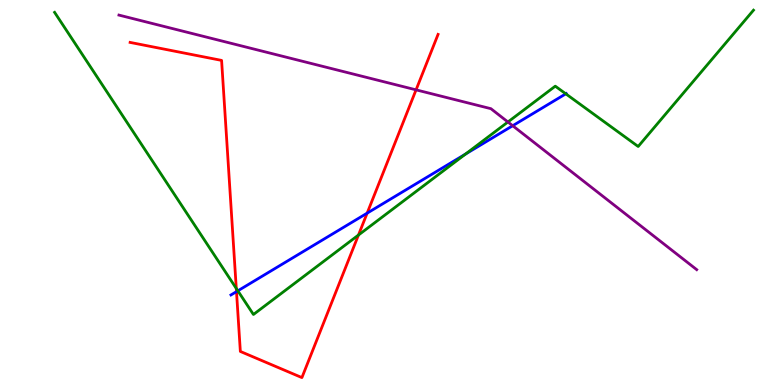[{'lines': ['blue', 'red'], 'intersections': [{'x': 3.05, 'y': 2.43}, {'x': 4.74, 'y': 4.46}]}, {'lines': ['green', 'red'], 'intersections': [{'x': 3.05, 'y': 2.51}, {'x': 4.63, 'y': 3.89}]}, {'lines': ['purple', 'red'], 'intersections': [{'x': 5.37, 'y': 7.67}]}, {'lines': ['blue', 'green'], 'intersections': [{'x': 3.07, 'y': 2.45}, {'x': 6.01, 'y': 6.0}, {'x': 7.3, 'y': 7.56}]}, {'lines': ['blue', 'purple'], 'intersections': [{'x': 6.62, 'y': 6.73}]}, {'lines': ['green', 'purple'], 'intersections': [{'x': 6.55, 'y': 6.83}]}]